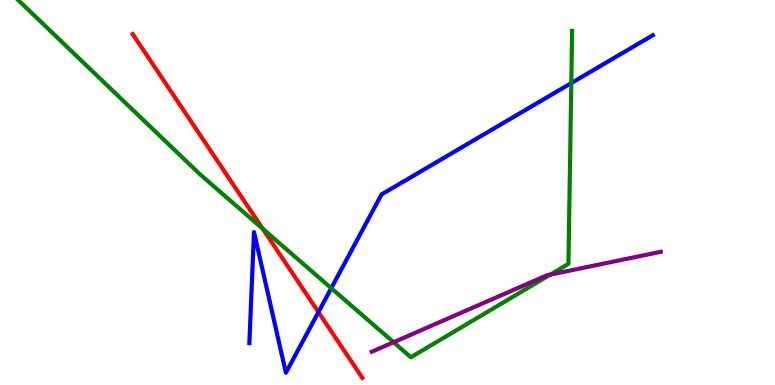[{'lines': ['blue', 'red'], 'intersections': [{'x': 4.11, 'y': 1.89}]}, {'lines': ['green', 'red'], 'intersections': [{'x': 3.39, 'y': 4.06}]}, {'lines': ['purple', 'red'], 'intersections': []}, {'lines': ['blue', 'green'], 'intersections': [{'x': 4.27, 'y': 2.51}, {'x': 7.37, 'y': 7.84}]}, {'lines': ['blue', 'purple'], 'intersections': []}, {'lines': ['green', 'purple'], 'intersections': [{'x': 5.08, 'y': 1.11}, {'x': 7.1, 'y': 2.87}]}]